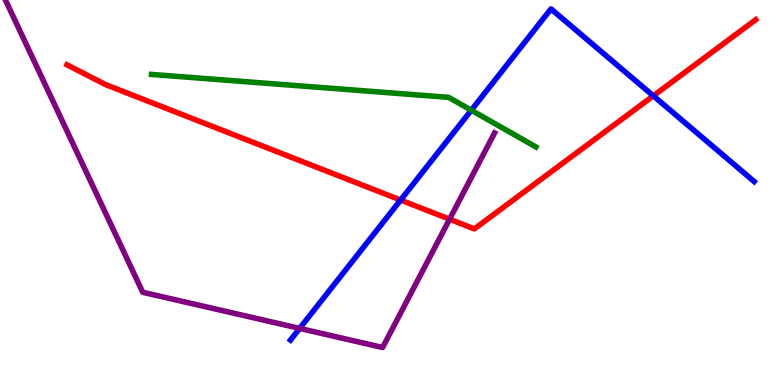[{'lines': ['blue', 'red'], 'intersections': [{'x': 5.17, 'y': 4.8}, {'x': 8.43, 'y': 7.51}]}, {'lines': ['green', 'red'], 'intersections': []}, {'lines': ['purple', 'red'], 'intersections': [{'x': 5.8, 'y': 4.31}]}, {'lines': ['blue', 'green'], 'intersections': [{'x': 6.08, 'y': 7.14}]}, {'lines': ['blue', 'purple'], 'intersections': [{'x': 3.87, 'y': 1.47}]}, {'lines': ['green', 'purple'], 'intersections': []}]